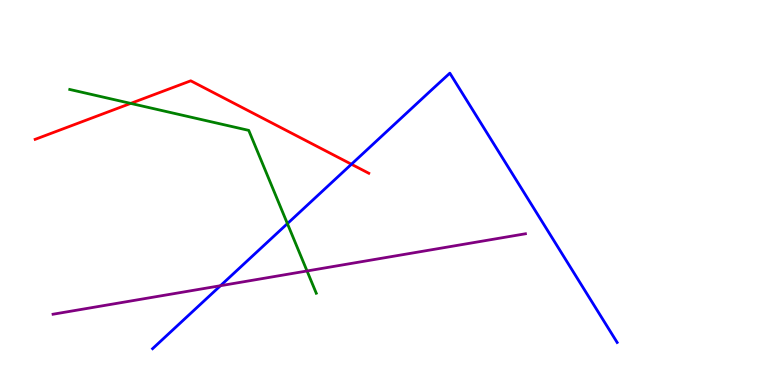[{'lines': ['blue', 'red'], 'intersections': [{'x': 4.53, 'y': 5.73}]}, {'lines': ['green', 'red'], 'intersections': [{'x': 1.69, 'y': 7.31}]}, {'lines': ['purple', 'red'], 'intersections': []}, {'lines': ['blue', 'green'], 'intersections': [{'x': 3.71, 'y': 4.19}]}, {'lines': ['blue', 'purple'], 'intersections': [{'x': 2.84, 'y': 2.58}]}, {'lines': ['green', 'purple'], 'intersections': [{'x': 3.96, 'y': 2.96}]}]